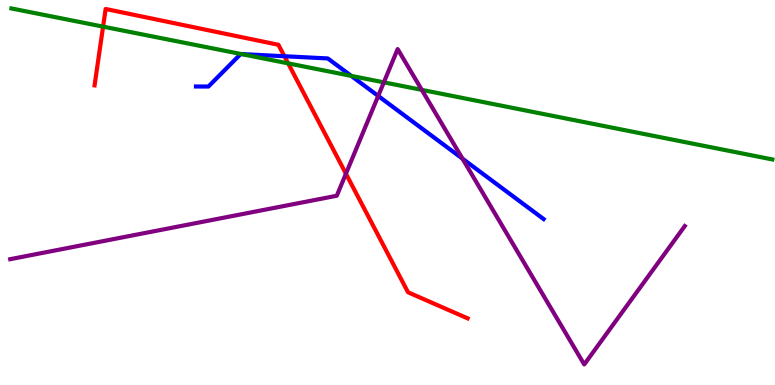[{'lines': ['blue', 'red'], 'intersections': [{'x': 3.67, 'y': 8.54}]}, {'lines': ['green', 'red'], 'intersections': [{'x': 1.33, 'y': 9.31}, {'x': 3.72, 'y': 8.35}]}, {'lines': ['purple', 'red'], 'intersections': [{'x': 4.46, 'y': 5.49}]}, {'lines': ['blue', 'green'], 'intersections': [{'x': 3.11, 'y': 8.6}, {'x': 4.53, 'y': 8.03}]}, {'lines': ['blue', 'purple'], 'intersections': [{'x': 4.88, 'y': 7.51}, {'x': 5.97, 'y': 5.88}]}, {'lines': ['green', 'purple'], 'intersections': [{'x': 4.95, 'y': 7.86}, {'x': 5.44, 'y': 7.67}]}]